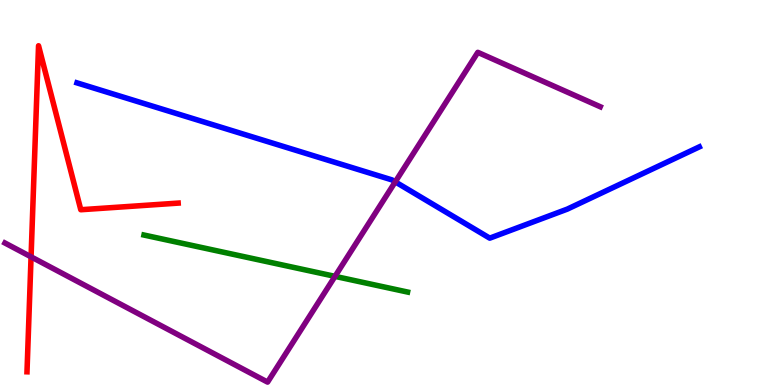[{'lines': ['blue', 'red'], 'intersections': []}, {'lines': ['green', 'red'], 'intersections': []}, {'lines': ['purple', 'red'], 'intersections': [{'x': 0.401, 'y': 3.33}]}, {'lines': ['blue', 'green'], 'intersections': []}, {'lines': ['blue', 'purple'], 'intersections': [{'x': 5.1, 'y': 5.28}]}, {'lines': ['green', 'purple'], 'intersections': [{'x': 4.32, 'y': 2.82}]}]